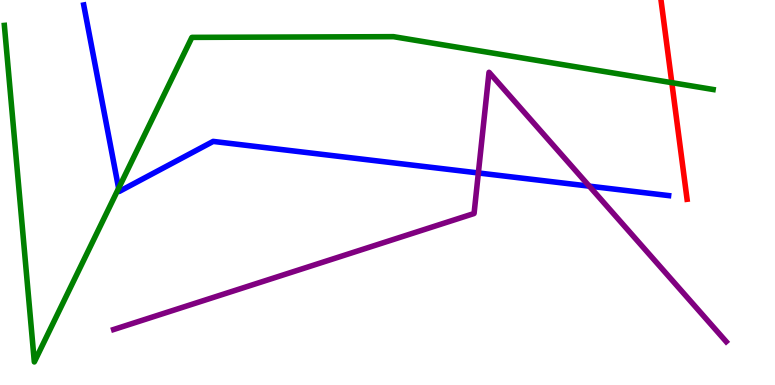[{'lines': ['blue', 'red'], 'intersections': []}, {'lines': ['green', 'red'], 'intersections': [{'x': 8.67, 'y': 7.85}]}, {'lines': ['purple', 'red'], 'intersections': []}, {'lines': ['blue', 'green'], 'intersections': [{'x': 1.53, 'y': 5.11}]}, {'lines': ['blue', 'purple'], 'intersections': [{'x': 6.17, 'y': 5.51}, {'x': 7.6, 'y': 5.17}]}, {'lines': ['green', 'purple'], 'intersections': []}]